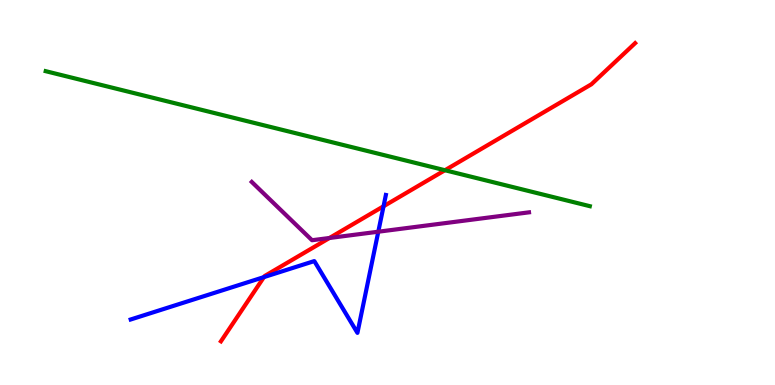[{'lines': ['blue', 'red'], 'intersections': [{'x': 3.41, 'y': 2.8}, {'x': 4.95, 'y': 4.64}]}, {'lines': ['green', 'red'], 'intersections': [{'x': 5.74, 'y': 5.58}]}, {'lines': ['purple', 'red'], 'intersections': [{'x': 4.25, 'y': 3.82}]}, {'lines': ['blue', 'green'], 'intersections': []}, {'lines': ['blue', 'purple'], 'intersections': [{'x': 4.88, 'y': 3.98}]}, {'lines': ['green', 'purple'], 'intersections': []}]